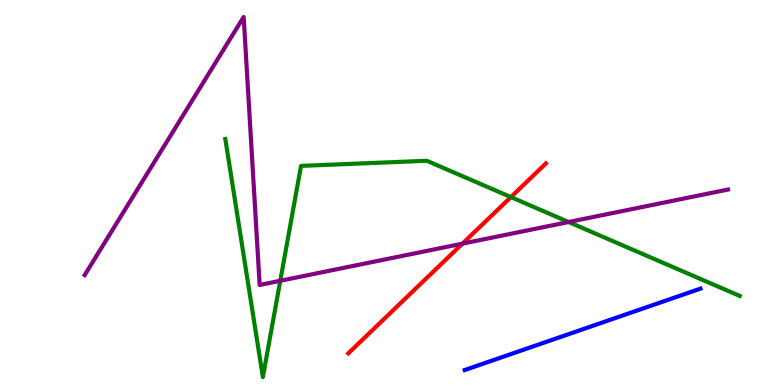[{'lines': ['blue', 'red'], 'intersections': []}, {'lines': ['green', 'red'], 'intersections': [{'x': 6.59, 'y': 4.88}]}, {'lines': ['purple', 'red'], 'intersections': [{'x': 5.97, 'y': 3.67}]}, {'lines': ['blue', 'green'], 'intersections': []}, {'lines': ['blue', 'purple'], 'intersections': []}, {'lines': ['green', 'purple'], 'intersections': [{'x': 3.62, 'y': 2.71}, {'x': 7.34, 'y': 4.23}]}]